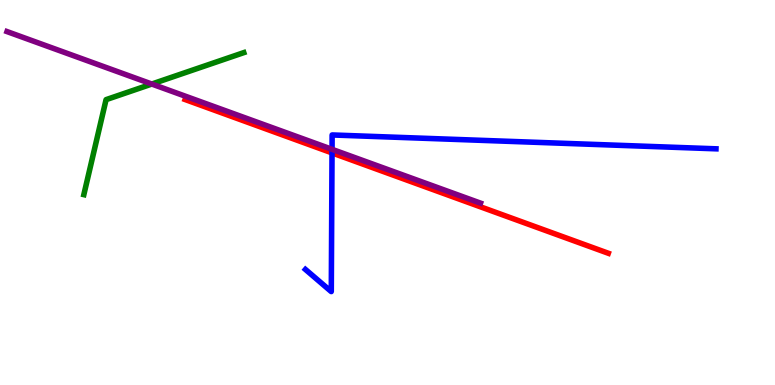[{'lines': ['blue', 'red'], 'intersections': [{'x': 4.28, 'y': 6.03}]}, {'lines': ['green', 'red'], 'intersections': []}, {'lines': ['purple', 'red'], 'intersections': []}, {'lines': ['blue', 'green'], 'intersections': []}, {'lines': ['blue', 'purple'], 'intersections': [{'x': 4.28, 'y': 6.12}]}, {'lines': ['green', 'purple'], 'intersections': [{'x': 1.96, 'y': 7.82}]}]